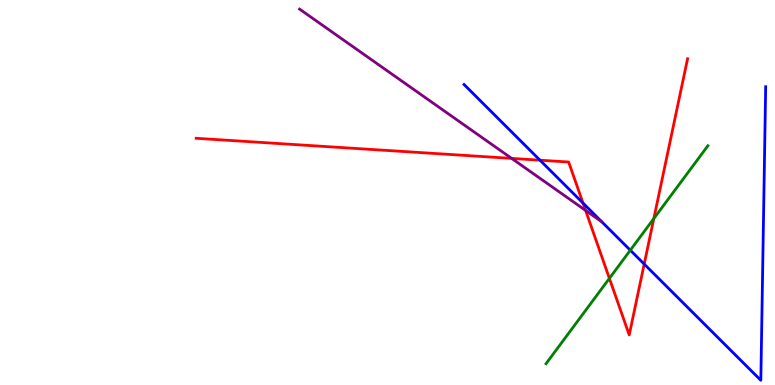[{'lines': ['blue', 'red'], 'intersections': [{'x': 6.97, 'y': 5.84}, {'x': 7.52, 'y': 4.72}, {'x': 8.31, 'y': 3.14}]}, {'lines': ['green', 'red'], 'intersections': [{'x': 7.86, 'y': 2.77}, {'x': 8.44, 'y': 4.32}]}, {'lines': ['purple', 'red'], 'intersections': [{'x': 6.6, 'y': 5.89}, {'x': 7.56, 'y': 4.53}]}, {'lines': ['blue', 'green'], 'intersections': [{'x': 8.13, 'y': 3.5}]}, {'lines': ['blue', 'purple'], 'intersections': []}, {'lines': ['green', 'purple'], 'intersections': []}]